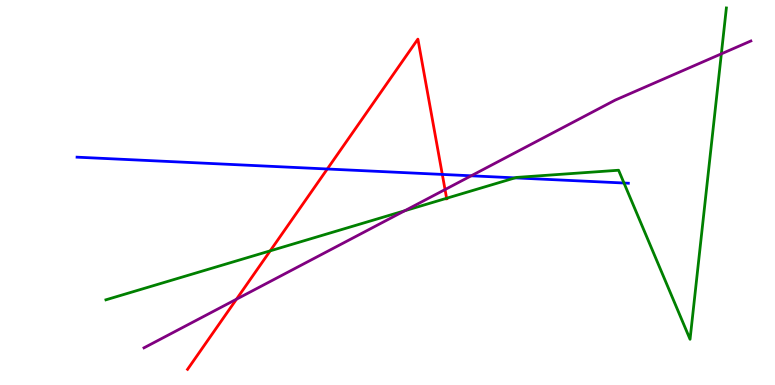[{'lines': ['blue', 'red'], 'intersections': [{'x': 4.22, 'y': 5.61}, {'x': 5.71, 'y': 5.47}]}, {'lines': ['green', 'red'], 'intersections': [{'x': 3.49, 'y': 3.48}, {'x': 5.76, 'y': 4.85}]}, {'lines': ['purple', 'red'], 'intersections': [{'x': 3.05, 'y': 2.23}, {'x': 5.74, 'y': 5.08}]}, {'lines': ['blue', 'green'], 'intersections': [{'x': 6.65, 'y': 5.38}, {'x': 8.05, 'y': 5.25}]}, {'lines': ['blue', 'purple'], 'intersections': [{'x': 6.08, 'y': 5.43}]}, {'lines': ['green', 'purple'], 'intersections': [{'x': 5.22, 'y': 4.53}, {'x': 9.31, 'y': 8.6}]}]